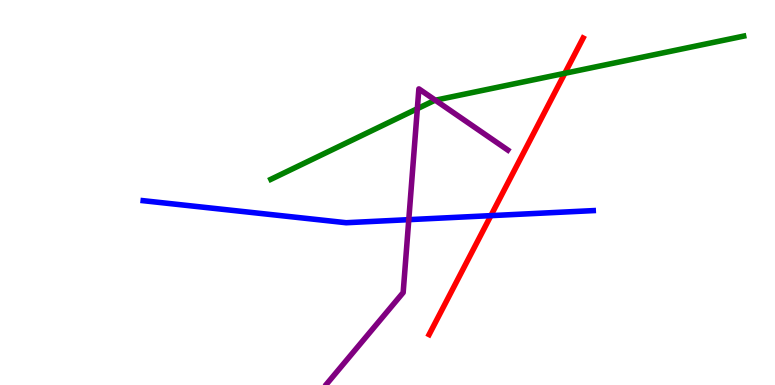[{'lines': ['blue', 'red'], 'intersections': [{'x': 6.33, 'y': 4.4}]}, {'lines': ['green', 'red'], 'intersections': [{'x': 7.29, 'y': 8.1}]}, {'lines': ['purple', 'red'], 'intersections': []}, {'lines': ['blue', 'green'], 'intersections': []}, {'lines': ['blue', 'purple'], 'intersections': [{'x': 5.27, 'y': 4.29}]}, {'lines': ['green', 'purple'], 'intersections': [{'x': 5.39, 'y': 7.18}, {'x': 5.62, 'y': 7.4}]}]